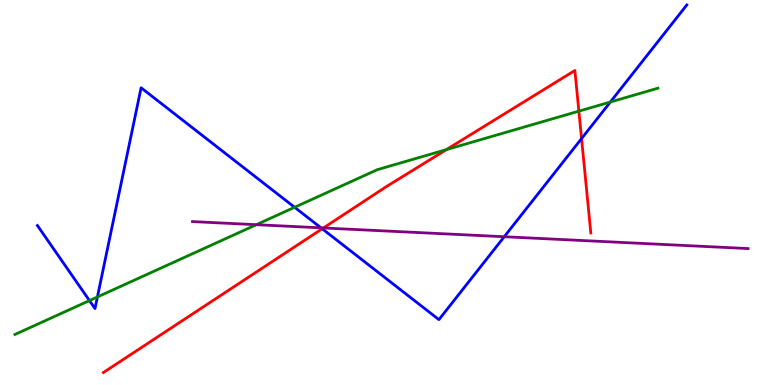[{'lines': ['blue', 'red'], 'intersections': [{'x': 4.16, 'y': 4.06}, {'x': 7.5, 'y': 6.4}]}, {'lines': ['green', 'red'], 'intersections': [{'x': 5.76, 'y': 6.11}, {'x': 7.47, 'y': 7.11}]}, {'lines': ['purple', 'red'], 'intersections': [{'x': 4.17, 'y': 4.08}]}, {'lines': ['blue', 'green'], 'intersections': [{'x': 1.15, 'y': 2.19}, {'x': 1.26, 'y': 2.29}, {'x': 3.8, 'y': 4.62}, {'x': 7.88, 'y': 7.35}]}, {'lines': ['blue', 'purple'], 'intersections': [{'x': 4.14, 'y': 4.08}, {'x': 6.51, 'y': 3.85}]}, {'lines': ['green', 'purple'], 'intersections': [{'x': 3.31, 'y': 4.16}]}]